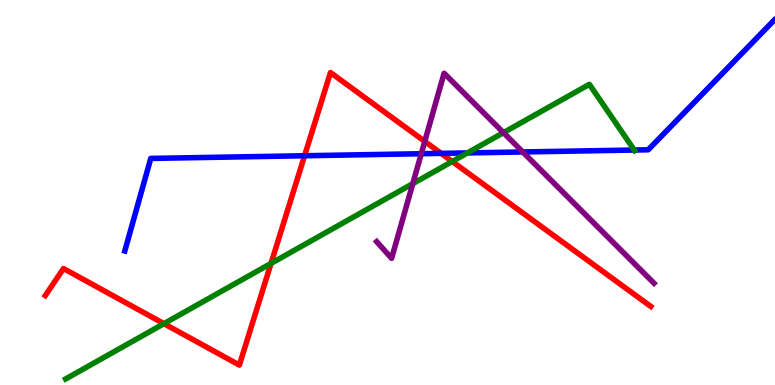[{'lines': ['blue', 'red'], 'intersections': [{'x': 3.93, 'y': 5.95}, {'x': 5.69, 'y': 6.02}]}, {'lines': ['green', 'red'], 'intersections': [{'x': 2.12, 'y': 1.59}, {'x': 3.5, 'y': 3.16}, {'x': 5.84, 'y': 5.81}]}, {'lines': ['purple', 'red'], 'intersections': [{'x': 5.48, 'y': 6.33}]}, {'lines': ['blue', 'green'], 'intersections': [{'x': 6.03, 'y': 6.03}, {'x': 8.18, 'y': 6.1}]}, {'lines': ['blue', 'purple'], 'intersections': [{'x': 5.44, 'y': 6.01}, {'x': 6.75, 'y': 6.05}]}, {'lines': ['green', 'purple'], 'intersections': [{'x': 5.33, 'y': 5.23}, {'x': 6.5, 'y': 6.55}]}]